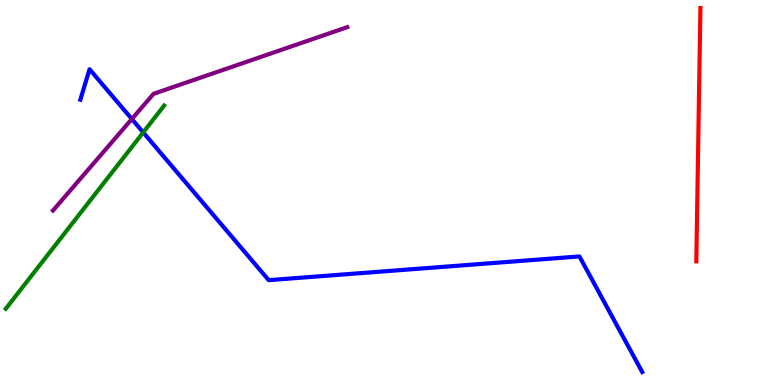[{'lines': ['blue', 'red'], 'intersections': []}, {'lines': ['green', 'red'], 'intersections': []}, {'lines': ['purple', 'red'], 'intersections': []}, {'lines': ['blue', 'green'], 'intersections': [{'x': 1.85, 'y': 6.56}]}, {'lines': ['blue', 'purple'], 'intersections': [{'x': 1.7, 'y': 6.91}]}, {'lines': ['green', 'purple'], 'intersections': []}]